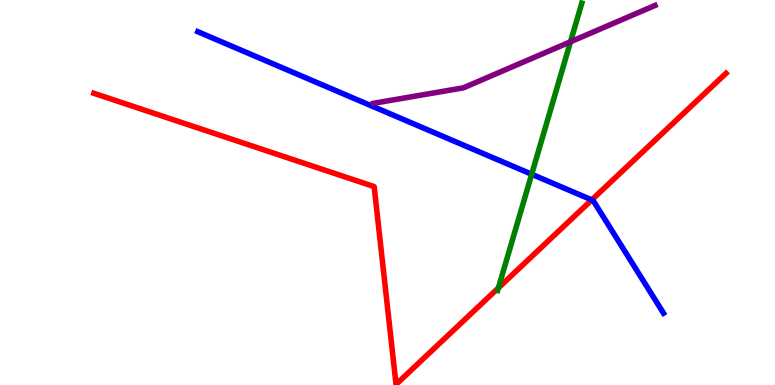[{'lines': ['blue', 'red'], 'intersections': [{'x': 7.64, 'y': 4.81}]}, {'lines': ['green', 'red'], 'intersections': [{'x': 6.43, 'y': 2.52}]}, {'lines': ['purple', 'red'], 'intersections': []}, {'lines': ['blue', 'green'], 'intersections': [{'x': 6.86, 'y': 5.47}]}, {'lines': ['blue', 'purple'], 'intersections': []}, {'lines': ['green', 'purple'], 'intersections': [{'x': 7.36, 'y': 8.91}]}]